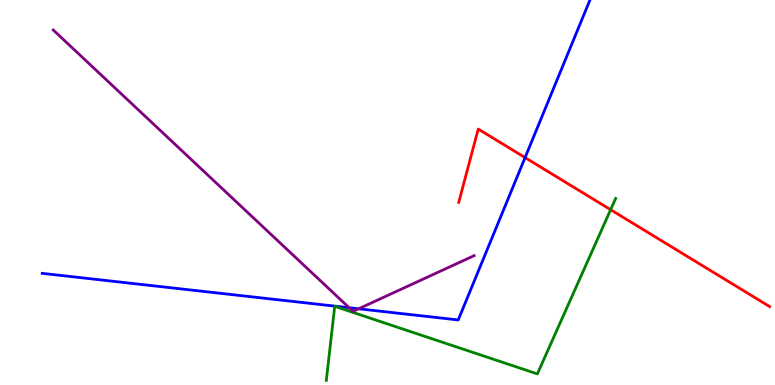[{'lines': ['blue', 'red'], 'intersections': [{'x': 6.78, 'y': 5.91}]}, {'lines': ['green', 'red'], 'intersections': [{'x': 7.88, 'y': 4.55}]}, {'lines': ['purple', 'red'], 'intersections': []}, {'lines': ['blue', 'green'], 'intersections': []}, {'lines': ['blue', 'purple'], 'intersections': [{'x': 4.51, 'y': 2.01}, {'x': 4.63, 'y': 1.98}]}, {'lines': ['green', 'purple'], 'intersections': []}]